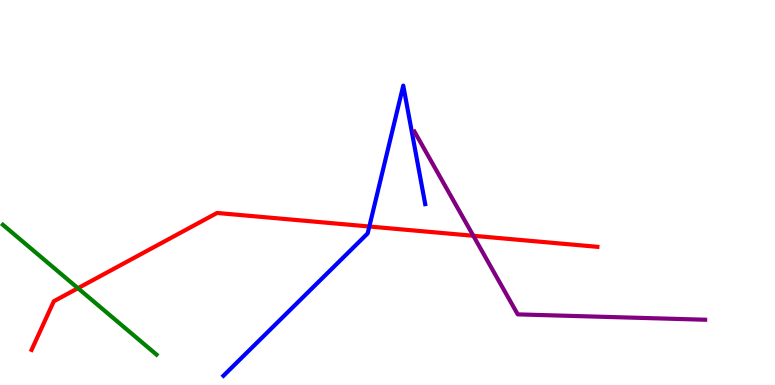[{'lines': ['blue', 'red'], 'intersections': [{'x': 4.77, 'y': 4.12}]}, {'lines': ['green', 'red'], 'intersections': [{'x': 1.01, 'y': 2.51}]}, {'lines': ['purple', 'red'], 'intersections': [{'x': 6.11, 'y': 3.88}]}, {'lines': ['blue', 'green'], 'intersections': []}, {'lines': ['blue', 'purple'], 'intersections': []}, {'lines': ['green', 'purple'], 'intersections': []}]